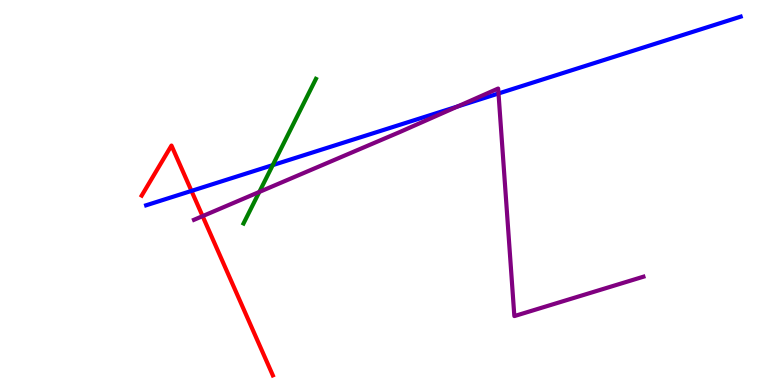[{'lines': ['blue', 'red'], 'intersections': [{'x': 2.47, 'y': 5.04}]}, {'lines': ['green', 'red'], 'intersections': []}, {'lines': ['purple', 'red'], 'intersections': [{'x': 2.61, 'y': 4.39}]}, {'lines': ['blue', 'green'], 'intersections': [{'x': 3.52, 'y': 5.71}]}, {'lines': ['blue', 'purple'], 'intersections': [{'x': 5.9, 'y': 7.23}, {'x': 6.43, 'y': 7.57}]}, {'lines': ['green', 'purple'], 'intersections': [{'x': 3.35, 'y': 5.01}]}]